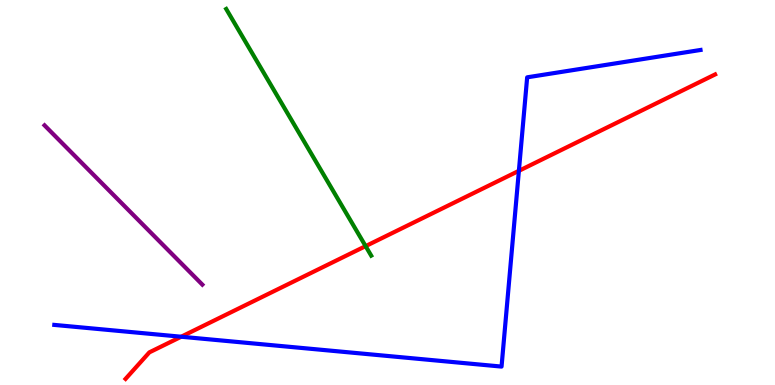[{'lines': ['blue', 'red'], 'intersections': [{'x': 2.34, 'y': 1.25}, {'x': 6.7, 'y': 5.56}]}, {'lines': ['green', 'red'], 'intersections': [{'x': 4.72, 'y': 3.61}]}, {'lines': ['purple', 'red'], 'intersections': []}, {'lines': ['blue', 'green'], 'intersections': []}, {'lines': ['blue', 'purple'], 'intersections': []}, {'lines': ['green', 'purple'], 'intersections': []}]